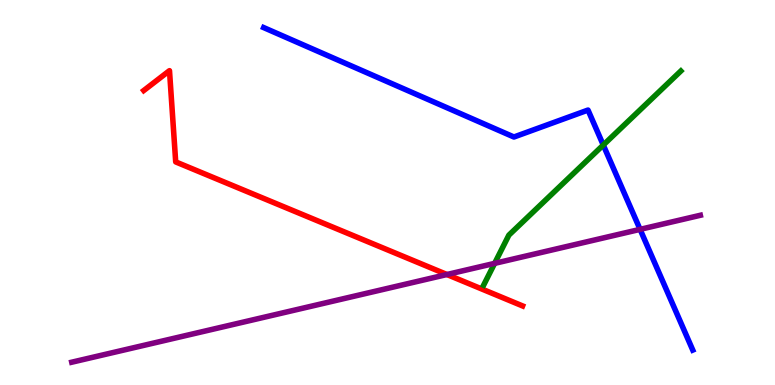[{'lines': ['blue', 'red'], 'intersections': []}, {'lines': ['green', 'red'], 'intersections': []}, {'lines': ['purple', 'red'], 'intersections': [{'x': 5.77, 'y': 2.87}]}, {'lines': ['blue', 'green'], 'intersections': [{'x': 7.78, 'y': 6.23}]}, {'lines': ['blue', 'purple'], 'intersections': [{'x': 8.26, 'y': 4.04}]}, {'lines': ['green', 'purple'], 'intersections': [{'x': 6.38, 'y': 3.16}]}]